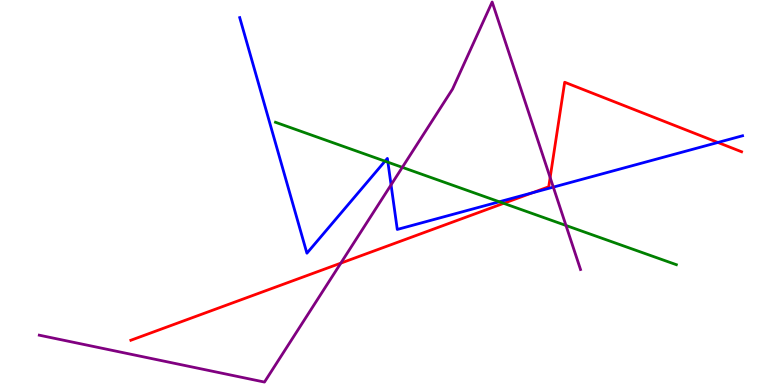[{'lines': ['blue', 'red'], 'intersections': [{'x': 6.87, 'y': 4.99}, {'x': 9.26, 'y': 6.3}]}, {'lines': ['green', 'red'], 'intersections': [{'x': 6.5, 'y': 4.72}]}, {'lines': ['purple', 'red'], 'intersections': [{'x': 4.4, 'y': 3.17}, {'x': 7.1, 'y': 5.39}]}, {'lines': ['blue', 'green'], 'intersections': [{'x': 4.97, 'y': 5.81}, {'x': 5.01, 'y': 5.79}, {'x': 6.44, 'y': 4.76}]}, {'lines': ['blue', 'purple'], 'intersections': [{'x': 5.05, 'y': 5.2}, {'x': 7.14, 'y': 5.14}]}, {'lines': ['green', 'purple'], 'intersections': [{'x': 5.19, 'y': 5.65}, {'x': 7.3, 'y': 4.14}]}]